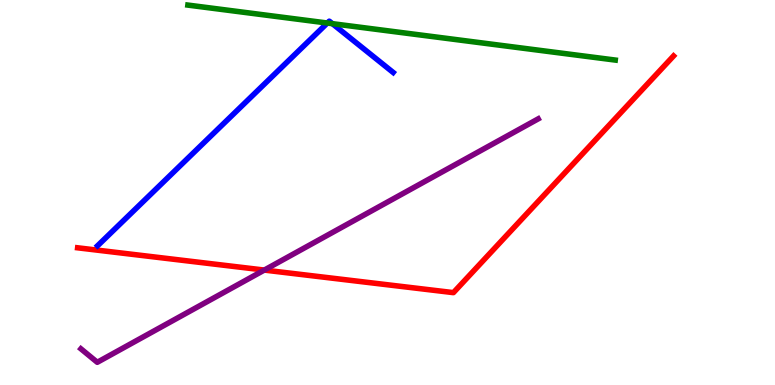[{'lines': ['blue', 'red'], 'intersections': []}, {'lines': ['green', 'red'], 'intersections': []}, {'lines': ['purple', 'red'], 'intersections': [{'x': 3.41, 'y': 2.99}]}, {'lines': ['blue', 'green'], 'intersections': [{'x': 4.22, 'y': 9.4}, {'x': 4.29, 'y': 9.38}]}, {'lines': ['blue', 'purple'], 'intersections': []}, {'lines': ['green', 'purple'], 'intersections': []}]